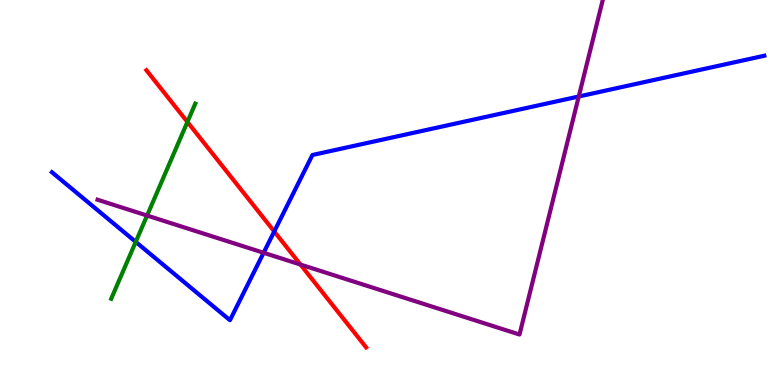[{'lines': ['blue', 'red'], 'intersections': [{'x': 3.54, 'y': 3.99}]}, {'lines': ['green', 'red'], 'intersections': [{'x': 2.42, 'y': 6.83}]}, {'lines': ['purple', 'red'], 'intersections': [{'x': 3.88, 'y': 3.13}]}, {'lines': ['blue', 'green'], 'intersections': [{'x': 1.75, 'y': 3.72}]}, {'lines': ['blue', 'purple'], 'intersections': [{'x': 3.4, 'y': 3.43}, {'x': 7.47, 'y': 7.49}]}, {'lines': ['green', 'purple'], 'intersections': [{'x': 1.9, 'y': 4.4}]}]